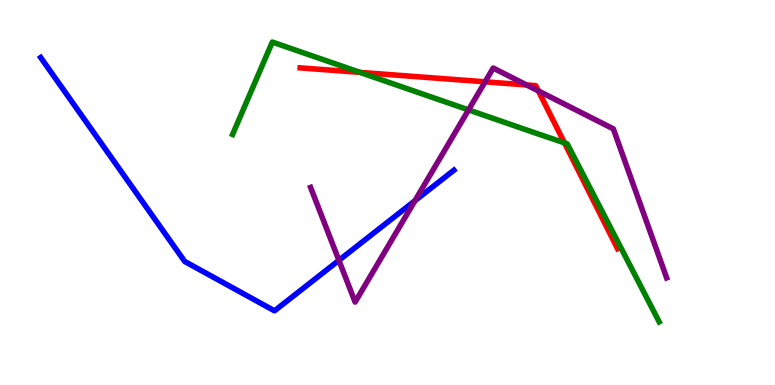[{'lines': ['blue', 'red'], 'intersections': []}, {'lines': ['green', 'red'], 'intersections': [{'x': 4.65, 'y': 8.12}, {'x': 7.28, 'y': 6.29}]}, {'lines': ['purple', 'red'], 'intersections': [{'x': 6.26, 'y': 7.87}, {'x': 6.79, 'y': 7.79}, {'x': 6.95, 'y': 7.64}]}, {'lines': ['blue', 'green'], 'intersections': []}, {'lines': ['blue', 'purple'], 'intersections': [{'x': 4.37, 'y': 3.24}, {'x': 5.35, 'y': 4.79}]}, {'lines': ['green', 'purple'], 'intersections': [{'x': 6.05, 'y': 7.15}]}]